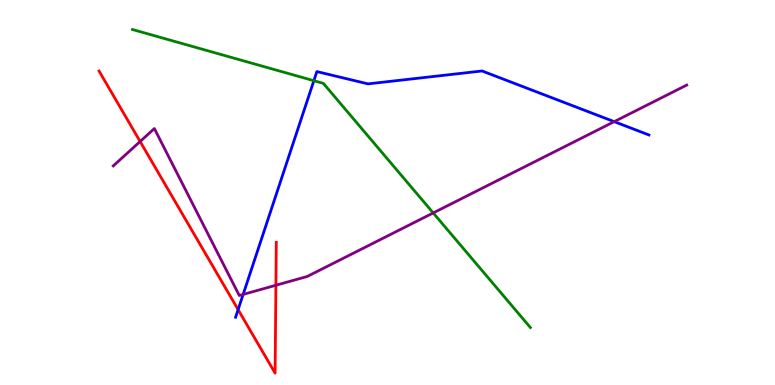[{'lines': ['blue', 'red'], 'intersections': [{'x': 3.07, 'y': 1.96}]}, {'lines': ['green', 'red'], 'intersections': []}, {'lines': ['purple', 'red'], 'intersections': [{'x': 1.81, 'y': 6.32}, {'x': 3.56, 'y': 2.59}]}, {'lines': ['blue', 'green'], 'intersections': [{'x': 4.05, 'y': 7.9}]}, {'lines': ['blue', 'purple'], 'intersections': [{'x': 3.14, 'y': 2.35}, {'x': 7.93, 'y': 6.84}]}, {'lines': ['green', 'purple'], 'intersections': [{'x': 5.59, 'y': 4.47}]}]